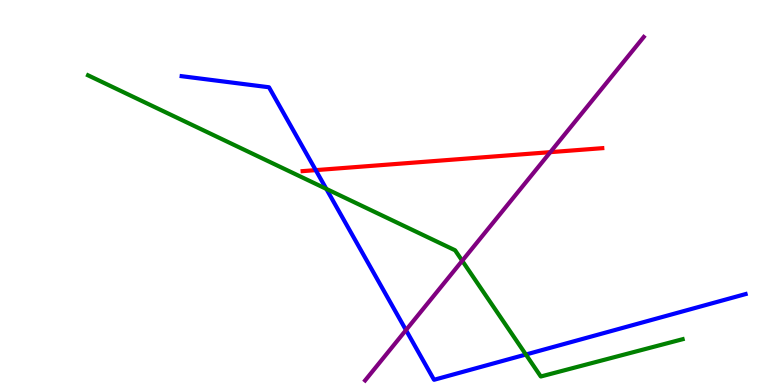[{'lines': ['blue', 'red'], 'intersections': [{'x': 4.07, 'y': 5.58}]}, {'lines': ['green', 'red'], 'intersections': []}, {'lines': ['purple', 'red'], 'intersections': [{'x': 7.1, 'y': 6.05}]}, {'lines': ['blue', 'green'], 'intersections': [{'x': 4.21, 'y': 5.09}, {'x': 6.79, 'y': 0.792}]}, {'lines': ['blue', 'purple'], 'intersections': [{'x': 5.24, 'y': 1.43}]}, {'lines': ['green', 'purple'], 'intersections': [{'x': 5.96, 'y': 3.23}]}]